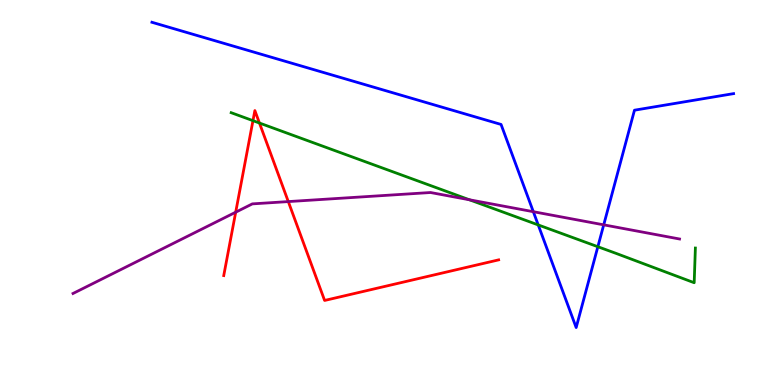[{'lines': ['blue', 'red'], 'intersections': []}, {'lines': ['green', 'red'], 'intersections': [{'x': 3.26, 'y': 6.87}, {'x': 3.35, 'y': 6.8}]}, {'lines': ['purple', 'red'], 'intersections': [{'x': 3.04, 'y': 4.49}, {'x': 3.72, 'y': 4.76}]}, {'lines': ['blue', 'green'], 'intersections': [{'x': 6.94, 'y': 4.16}, {'x': 7.71, 'y': 3.59}]}, {'lines': ['blue', 'purple'], 'intersections': [{'x': 6.88, 'y': 4.5}, {'x': 7.79, 'y': 4.16}]}, {'lines': ['green', 'purple'], 'intersections': [{'x': 6.06, 'y': 4.81}]}]